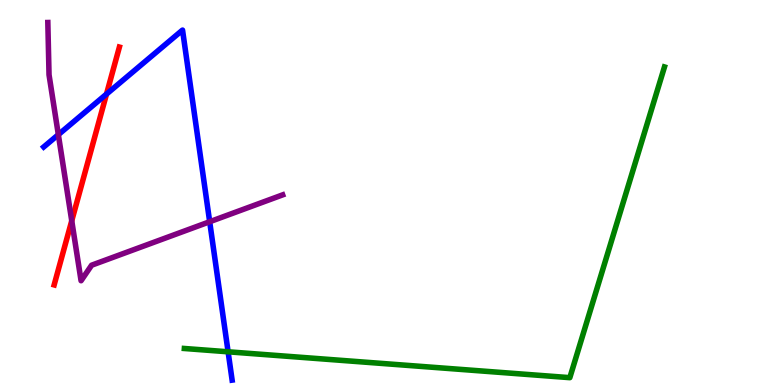[{'lines': ['blue', 'red'], 'intersections': [{'x': 1.37, 'y': 7.56}]}, {'lines': ['green', 'red'], 'intersections': []}, {'lines': ['purple', 'red'], 'intersections': [{'x': 0.926, 'y': 4.27}]}, {'lines': ['blue', 'green'], 'intersections': [{'x': 2.94, 'y': 0.862}]}, {'lines': ['blue', 'purple'], 'intersections': [{'x': 0.753, 'y': 6.5}, {'x': 2.71, 'y': 4.24}]}, {'lines': ['green', 'purple'], 'intersections': []}]